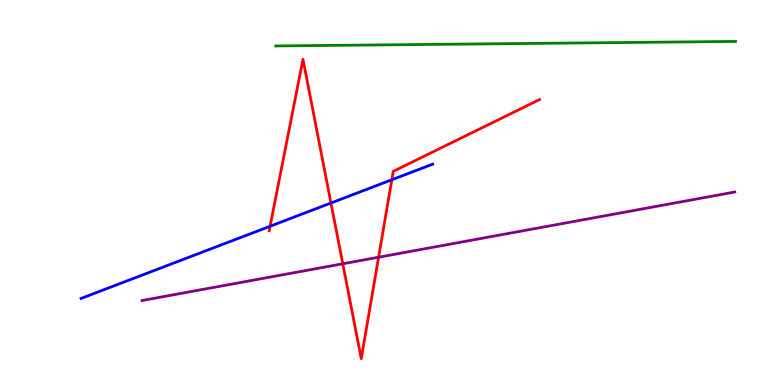[{'lines': ['blue', 'red'], 'intersections': [{'x': 3.48, 'y': 4.12}, {'x': 4.27, 'y': 4.73}, {'x': 5.06, 'y': 5.33}]}, {'lines': ['green', 'red'], 'intersections': []}, {'lines': ['purple', 'red'], 'intersections': [{'x': 4.42, 'y': 3.15}, {'x': 4.88, 'y': 3.32}]}, {'lines': ['blue', 'green'], 'intersections': []}, {'lines': ['blue', 'purple'], 'intersections': []}, {'lines': ['green', 'purple'], 'intersections': []}]